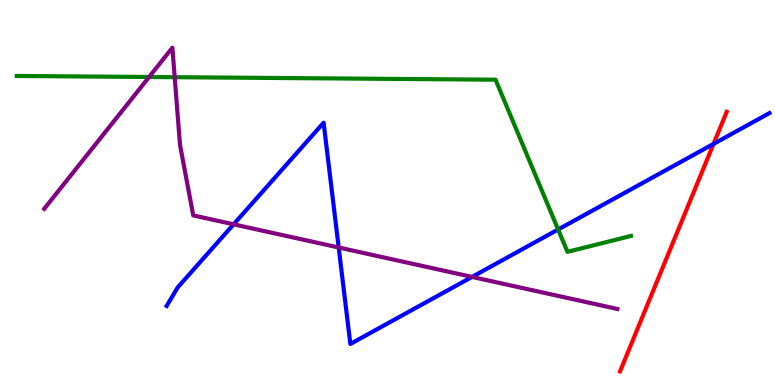[{'lines': ['blue', 'red'], 'intersections': [{'x': 9.21, 'y': 6.26}]}, {'lines': ['green', 'red'], 'intersections': []}, {'lines': ['purple', 'red'], 'intersections': []}, {'lines': ['blue', 'green'], 'intersections': [{'x': 7.2, 'y': 4.04}]}, {'lines': ['blue', 'purple'], 'intersections': [{'x': 3.01, 'y': 4.17}, {'x': 4.37, 'y': 3.57}, {'x': 6.09, 'y': 2.81}]}, {'lines': ['green', 'purple'], 'intersections': [{'x': 1.92, 'y': 8.0}, {'x': 2.25, 'y': 8.0}]}]